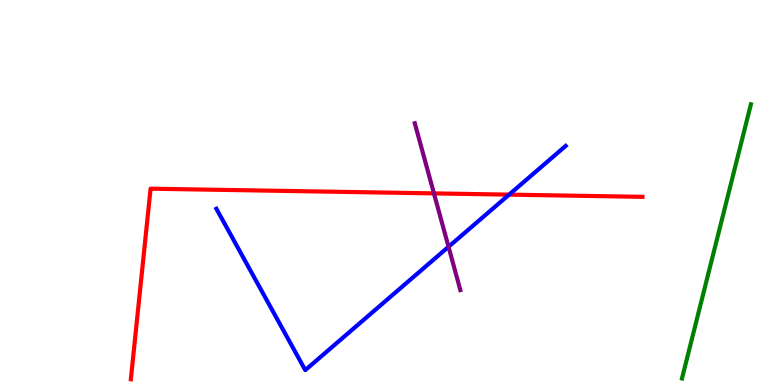[{'lines': ['blue', 'red'], 'intersections': [{'x': 6.57, 'y': 4.94}]}, {'lines': ['green', 'red'], 'intersections': []}, {'lines': ['purple', 'red'], 'intersections': [{'x': 5.6, 'y': 4.98}]}, {'lines': ['blue', 'green'], 'intersections': []}, {'lines': ['blue', 'purple'], 'intersections': [{'x': 5.79, 'y': 3.59}]}, {'lines': ['green', 'purple'], 'intersections': []}]